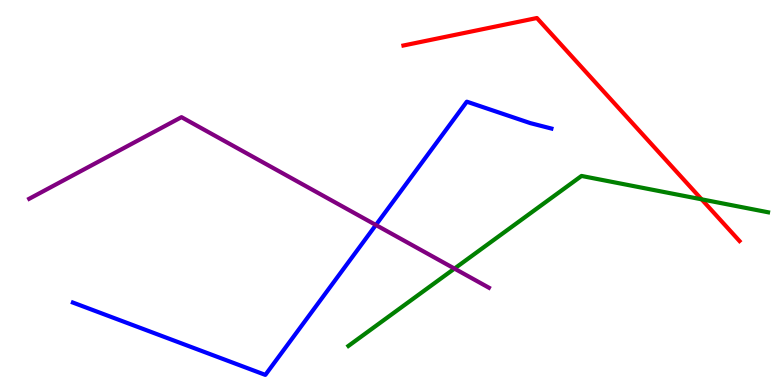[{'lines': ['blue', 'red'], 'intersections': []}, {'lines': ['green', 'red'], 'intersections': [{'x': 9.05, 'y': 4.82}]}, {'lines': ['purple', 'red'], 'intersections': []}, {'lines': ['blue', 'green'], 'intersections': []}, {'lines': ['blue', 'purple'], 'intersections': [{'x': 4.85, 'y': 4.16}]}, {'lines': ['green', 'purple'], 'intersections': [{'x': 5.86, 'y': 3.02}]}]